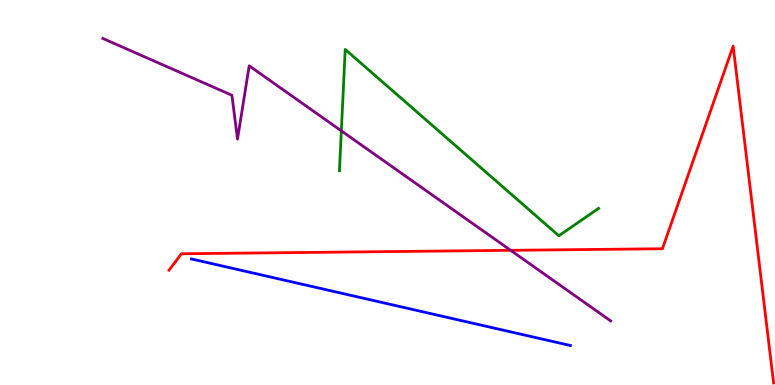[{'lines': ['blue', 'red'], 'intersections': []}, {'lines': ['green', 'red'], 'intersections': []}, {'lines': ['purple', 'red'], 'intersections': [{'x': 6.59, 'y': 3.5}]}, {'lines': ['blue', 'green'], 'intersections': []}, {'lines': ['blue', 'purple'], 'intersections': []}, {'lines': ['green', 'purple'], 'intersections': [{'x': 4.4, 'y': 6.6}]}]